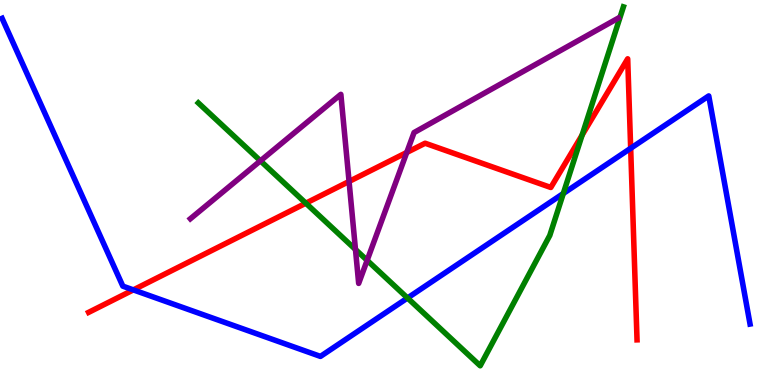[{'lines': ['blue', 'red'], 'intersections': [{'x': 1.72, 'y': 2.47}, {'x': 8.14, 'y': 6.15}]}, {'lines': ['green', 'red'], 'intersections': [{'x': 3.95, 'y': 4.72}, {'x': 7.51, 'y': 6.49}]}, {'lines': ['purple', 'red'], 'intersections': [{'x': 4.5, 'y': 5.29}, {'x': 5.25, 'y': 6.04}]}, {'lines': ['blue', 'green'], 'intersections': [{'x': 5.26, 'y': 2.26}, {'x': 7.27, 'y': 4.97}]}, {'lines': ['blue', 'purple'], 'intersections': []}, {'lines': ['green', 'purple'], 'intersections': [{'x': 3.36, 'y': 5.82}, {'x': 4.59, 'y': 3.52}, {'x': 4.74, 'y': 3.24}]}]